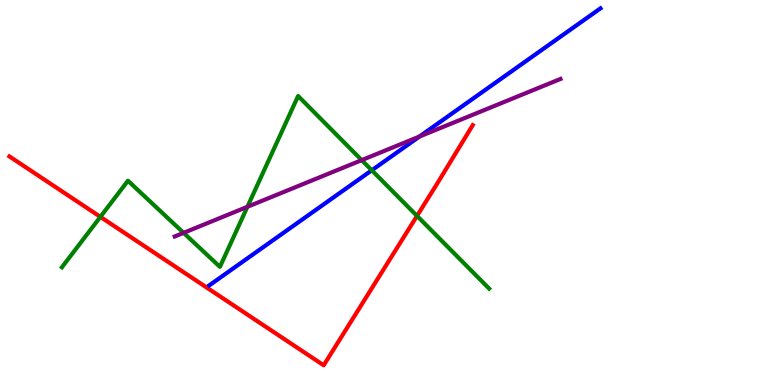[{'lines': ['blue', 'red'], 'intersections': []}, {'lines': ['green', 'red'], 'intersections': [{'x': 1.3, 'y': 4.37}, {'x': 5.38, 'y': 4.39}]}, {'lines': ['purple', 'red'], 'intersections': []}, {'lines': ['blue', 'green'], 'intersections': [{'x': 4.8, 'y': 5.58}]}, {'lines': ['blue', 'purple'], 'intersections': [{'x': 5.41, 'y': 6.45}]}, {'lines': ['green', 'purple'], 'intersections': [{'x': 2.37, 'y': 3.95}, {'x': 3.19, 'y': 4.63}, {'x': 4.67, 'y': 5.84}]}]